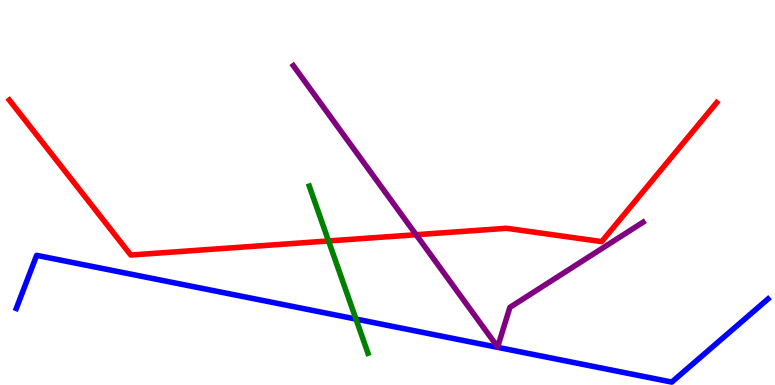[{'lines': ['blue', 'red'], 'intersections': []}, {'lines': ['green', 'red'], 'intersections': [{'x': 4.24, 'y': 3.74}]}, {'lines': ['purple', 'red'], 'intersections': [{'x': 5.37, 'y': 3.9}]}, {'lines': ['blue', 'green'], 'intersections': [{'x': 4.59, 'y': 1.71}]}, {'lines': ['blue', 'purple'], 'intersections': []}, {'lines': ['green', 'purple'], 'intersections': []}]